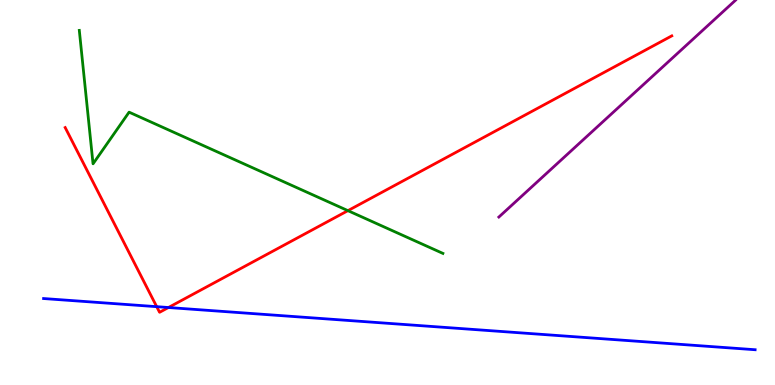[{'lines': ['blue', 'red'], 'intersections': [{'x': 2.02, 'y': 2.03}, {'x': 2.17, 'y': 2.01}]}, {'lines': ['green', 'red'], 'intersections': [{'x': 4.49, 'y': 4.53}]}, {'lines': ['purple', 'red'], 'intersections': []}, {'lines': ['blue', 'green'], 'intersections': []}, {'lines': ['blue', 'purple'], 'intersections': []}, {'lines': ['green', 'purple'], 'intersections': []}]